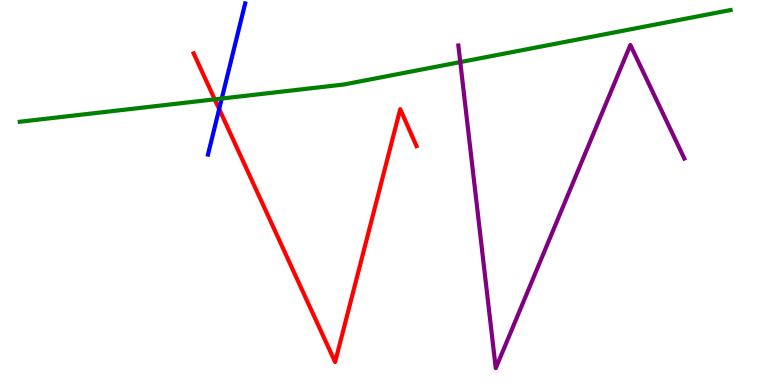[{'lines': ['blue', 'red'], 'intersections': [{'x': 2.83, 'y': 7.17}]}, {'lines': ['green', 'red'], 'intersections': [{'x': 2.77, 'y': 7.42}]}, {'lines': ['purple', 'red'], 'intersections': []}, {'lines': ['blue', 'green'], 'intersections': [{'x': 2.86, 'y': 7.44}]}, {'lines': ['blue', 'purple'], 'intersections': []}, {'lines': ['green', 'purple'], 'intersections': [{'x': 5.94, 'y': 8.39}]}]